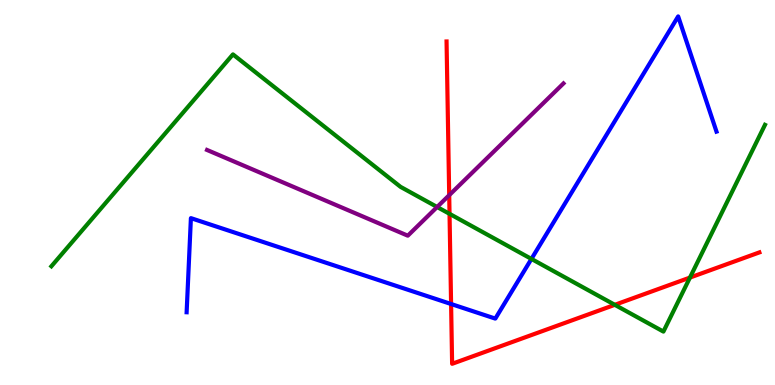[{'lines': ['blue', 'red'], 'intersections': [{'x': 5.82, 'y': 2.1}]}, {'lines': ['green', 'red'], 'intersections': [{'x': 5.8, 'y': 4.45}, {'x': 7.93, 'y': 2.08}, {'x': 8.9, 'y': 2.79}]}, {'lines': ['purple', 'red'], 'intersections': [{'x': 5.8, 'y': 4.93}]}, {'lines': ['blue', 'green'], 'intersections': [{'x': 6.86, 'y': 3.27}]}, {'lines': ['blue', 'purple'], 'intersections': []}, {'lines': ['green', 'purple'], 'intersections': [{'x': 5.64, 'y': 4.62}]}]